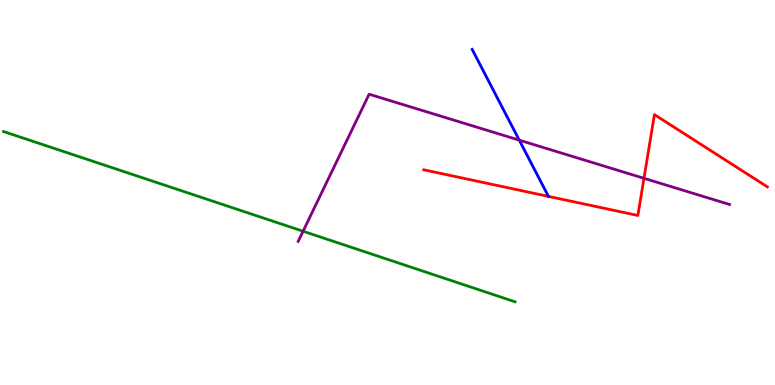[{'lines': ['blue', 'red'], 'intersections': [{'x': 7.08, 'y': 4.9}]}, {'lines': ['green', 'red'], 'intersections': []}, {'lines': ['purple', 'red'], 'intersections': [{'x': 8.31, 'y': 5.37}]}, {'lines': ['blue', 'green'], 'intersections': []}, {'lines': ['blue', 'purple'], 'intersections': [{'x': 6.7, 'y': 6.36}]}, {'lines': ['green', 'purple'], 'intersections': [{'x': 3.91, 'y': 3.99}]}]